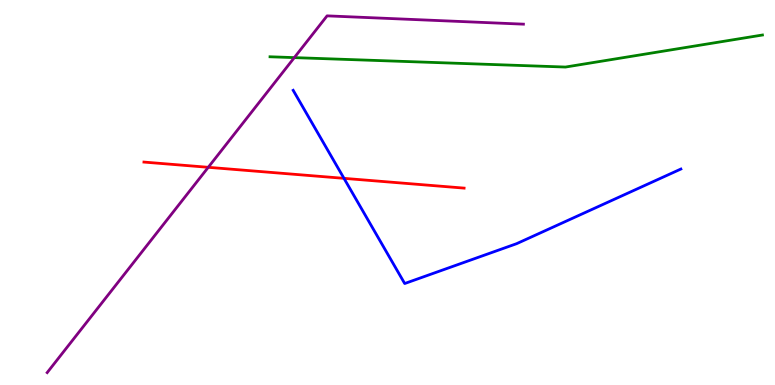[{'lines': ['blue', 'red'], 'intersections': [{'x': 4.44, 'y': 5.37}]}, {'lines': ['green', 'red'], 'intersections': []}, {'lines': ['purple', 'red'], 'intersections': [{'x': 2.69, 'y': 5.65}]}, {'lines': ['blue', 'green'], 'intersections': []}, {'lines': ['blue', 'purple'], 'intersections': []}, {'lines': ['green', 'purple'], 'intersections': [{'x': 3.8, 'y': 8.5}]}]